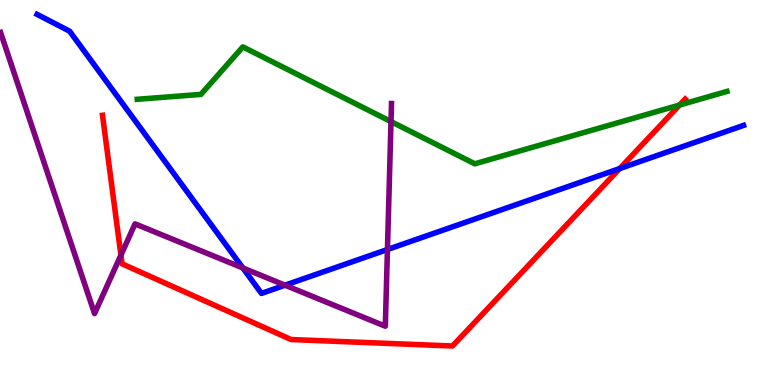[{'lines': ['blue', 'red'], 'intersections': [{'x': 8.0, 'y': 5.62}]}, {'lines': ['green', 'red'], 'intersections': [{'x': 8.77, 'y': 7.27}]}, {'lines': ['purple', 'red'], 'intersections': [{'x': 1.56, 'y': 3.37}]}, {'lines': ['blue', 'green'], 'intersections': []}, {'lines': ['blue', 'purple'], 'intersections': [{'x': 3.13, 'y': 3.04}, {'x': 3.68, 'y': 2.59}, {'x': 5.0, 'y': 3.52}]}, {'lines': ['green', 'purple'], 'intersections': [{'x': 5.05, 'y': 6.84}]}]